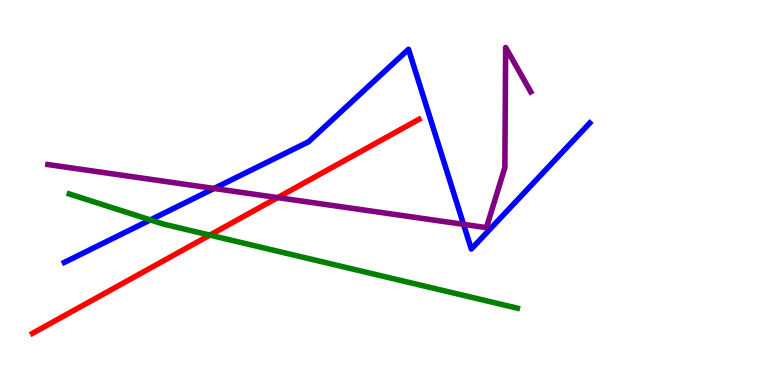[{'lines': ['blue', 'red'], 'intersections': []}, {'lines': ['green', 'red'], 'intersections': [{'x': 2.71, 'y': 3.89}]}, {'lines': ['purple', 'red'], 'intersections': [{'x': 3.58, 'y': 4.87}]}, {'lines': ['blue', 'green'], 'intersections': [{'x': 1.94, 'y': 4.29}]}, {'lines': ['blue', 'purple'], 'intersections': [{'x': 2.76, 'y': 5.1}, {'x': 5.98, 'y': 4.17}]}, {'lines': ['green', 'purple'], 'intersections': []}]